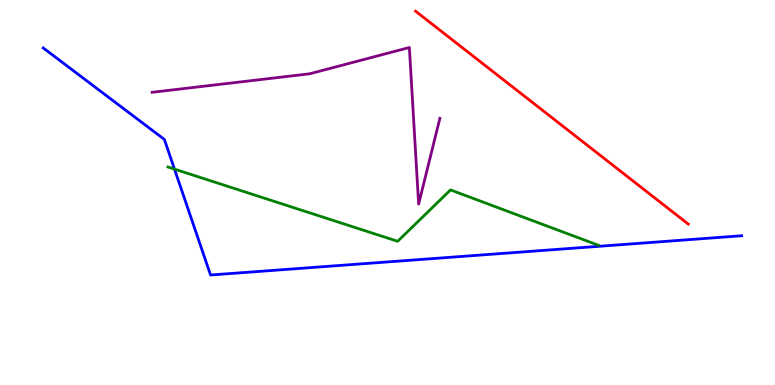[{'lines': ['blue', 'red'], 'intersections': []}, {'lines': ['green', 'red'], 'intersections': []}, {'lines': ['purple', 'red'], 'intersections': []}, {'lines': ['blue', 'green'], 'intersections': [{'x': 2.25, 'y': 5.61}]}, {'lines': ['blue', 'purple'], 'intersections': []}, {'lines': ['green', 'purple'], 'intersections': []}]